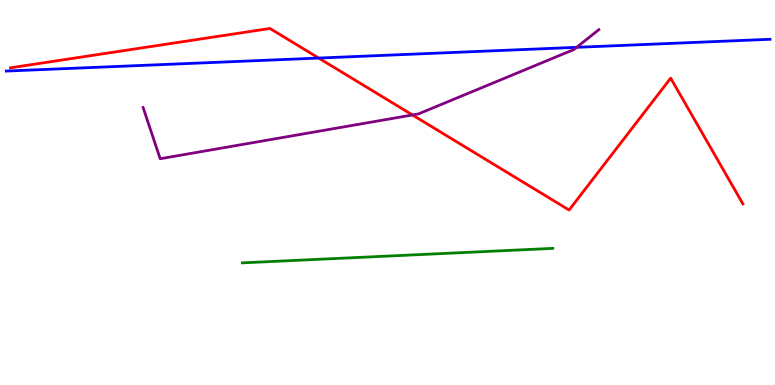[{'lines': ['blue', 'red'], 'intersections': [{'x': 4.11, 'y': 8.49}]}, {'lines': ['green', 'red'], 'intersections': []}, {'lines': ['purple', 'red'], 'intersections': [{'x': 5.32, 'y': 7.01}]}, {'lines': ['blue', 'green'], 'intersections': []}, {'lines': ['blue', 'purple'], 'intersections': [{'x': 7.44, 'y': 8.77}]}, {'lines': ['green', 'purple'], 'intersections': []}]